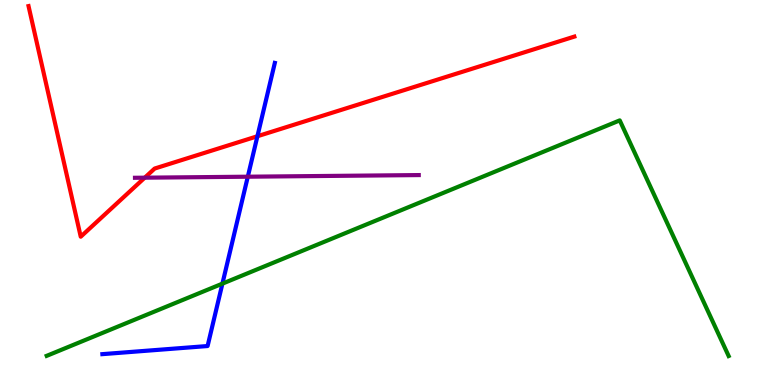[{'lines': ['blue', 'red'], 'intersections': [{'x': 3.32, 'y': 6.46}]}, {'lines': ['green', 'red'], 'intersections': []}, {'lines': ['purple', 'red'], 'intersections': [{'x': 1.87, 'y': 5.38}]}, {'lines': ['blue', 'green'], 'intersections': [{'x': 2.87, 'y': 2.63}]}, {'lines': ['blue', 'purple'], 'intersections': [{'x': 3.2, 'y': 5.41}]}, {'lines': ['green', 'purple'], 'intersections': []}]